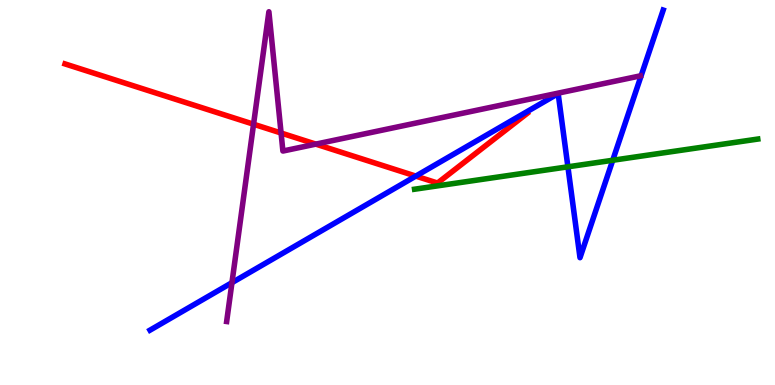[{'lines': ['blue', 'red'], 'intersections': [{'x': 5.37, 'y': 5.43}]}, {'lines': ['green', 'red'], 'intersections': []}, {'lines': ['purple', 'red'], 'intersections': [{'x': 3.27, 'y': 6.77}, {'x': 3.63, 'y': 6.55}, {'x': 4.07, 'y': 6.26}]}, {'lines': ['blue', 'green'], 'intersections': [{'x': 7.33, 'y': 5.67}, {'x': 7.91, 'y': 5.84}]}, {'lines': ['blue', 'purple'], 'intersections': [{'x': 2.99, 'y': 2.66}]}, {'lines': ['green', 'purple'], 'intersections': []}]